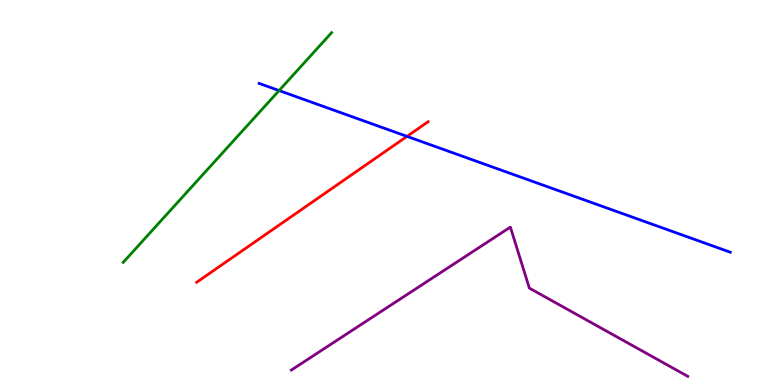[{'lines': ['blue', 'red'], 'intersections': [{'x': 5.25, 'y': 6.46}]}, {'lines': ['green', 'red'], 'intersections': []}, {'lines': ['purple', 'red'], 'intersections': []}, {'lines': ['blue', 'green'], 'intersections': [{'x': 3.6, 'y': 7.65}]}, {'lines': ['blue', 'purple'], 'intersections': []}, {'lines': ['green', 'purple'], 'intersections': []}]